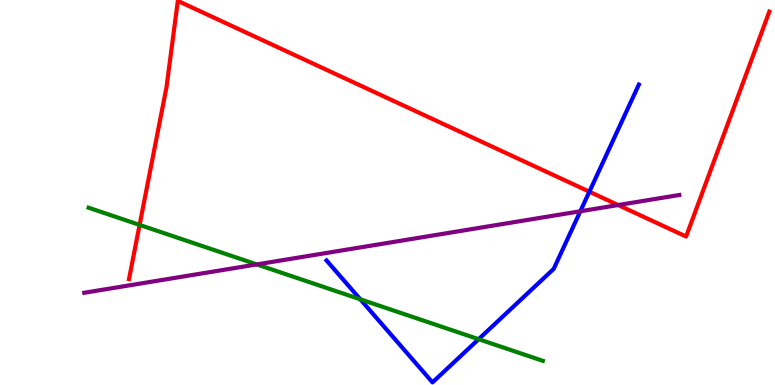[{'lines': ['blue', 'red'], 'intersections': [{'x': 7.6, 'y': 5.02}]}, {'lines': ['green', 'red'], 'intersections': [{'x': 1.8, 'y': 4.16}]}, {'lines': ['purple', 'red'], 'intersections': [{'x': 7.98, 'y': 4.67}]}, {'lines': ['blue', 'green'], 'intersections': [{'x': 4.65, 'y': 2.23}, {'x': 6.18, 'y': 1.19}]}, {'lines': ['blue', 'purple'], 'intersections': [{'x': 7.49, 'y': 4.51}]}, {'lines': ['green', 'purple'], 'intersections': [{'x': 3.31, 'y': 3.13}]}]